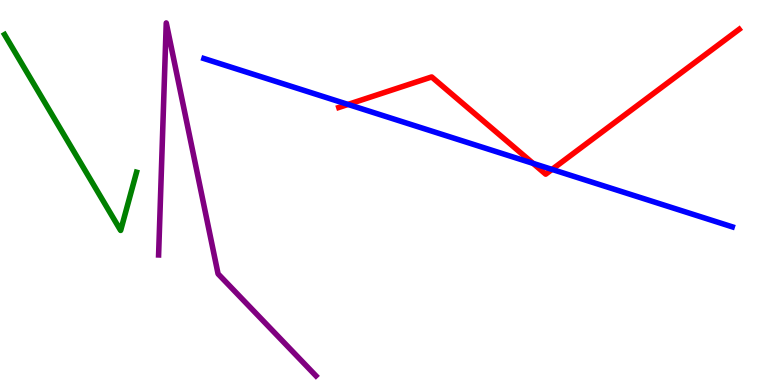[{'lines': ['blue', 'red'], 'intersections': [{'x': 4.49, 'y': 7.29}, {'x': 6.88, 'y': 5.76}, {'x': 7.12, 'y': 5.6}]}, {'lines': ['green', 'red'], 'intersections': []}, {'lines': ['purple', 'red'], 'intersections': []}, {'lines': ['blue', 'green'], 'intersections': []}, {'lines': ['blue', 'purple'], 'intersections': []}, {'lines': ['green', 'purple'], 'intersections': []}]